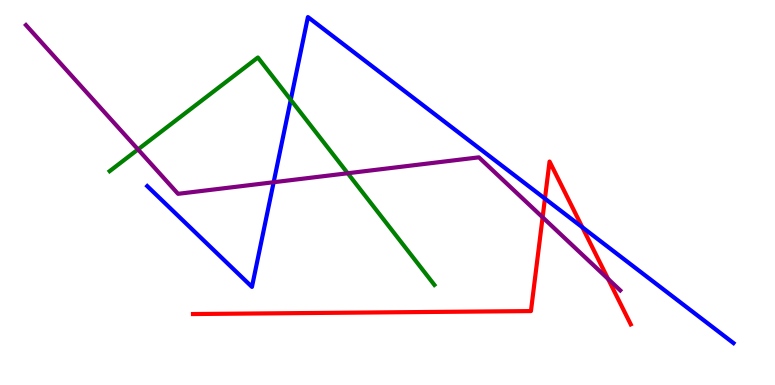[{'lines': ['blue', 'red'], 'intersections': [{'x': 7.03, 'y': 4.84}, {'x': 7.51, 'y': 4.1}]}, {'lines': ['green', 'red'], 'intersections': []}, {'lines': ['purple', 'red'], 'intersections': [{'x': 7.0, 'y': 4.36}, {'x': 7.85, 'y': 2.76}]}, {'lines': ['blue', 'green'], 'intersections': [{'x': 3.75, 'y': 7.41}]}, {'lines': ['blue', 'purple'], 'intersections': [{'x': 3.53, 'y': 5.27}]}, {'lines': ['green', 'purple'], 'intersections': [{'x': 1.78, 'y': 6.12}, {'x': 4.49, 'y': 5.5}]}]